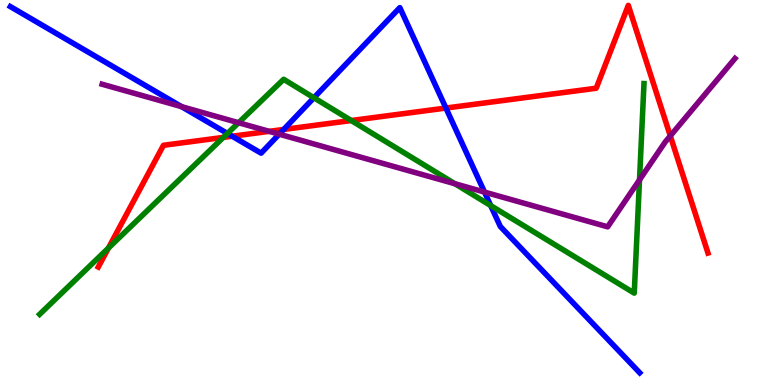[{'lines': ['blue', 'red'], 'intersections': [{'x': 3.0, 'y': 6.46}, {'x': 3.66, 'y': 6.64}, {'x': 5.75, 'y': 7.19}]}, {'lines': ['green', 'red'], 'intersections': [{'x': 1.4, 'y': 3.56}, {'x': 2.88, 'y': 6.43}, {'x': 4.53, 'y': 6.87}]}, {'lines': ['purple', 'red'], 'intersections': [{'x': 3.47, 'y': 6.59}, {'x': 8.65, 'y': 6.47}]}, {'lines': ['blue', 'green'], 'intersections': [{'x': 2.93, 'y': 6.53}, {'x': 4.05, 'y': 7.46}, {'x': 6.33, 'y': 4.66}]}, {'lines': ['blue', 'purple'], 'intersections': [{'x': 2.34, 'y': 7.23}, {'x': 3.6, 'y': 6.51}, {'x': 6.25, 'y': 5.01}]}, {'lines': ['green', 'purple'], 'intersections': [{'x': 3.08, 'y': 6.81}, {'x': 5.87, 'y': 5.23}, {'x': 8.25, 'y': 5.33}]}]